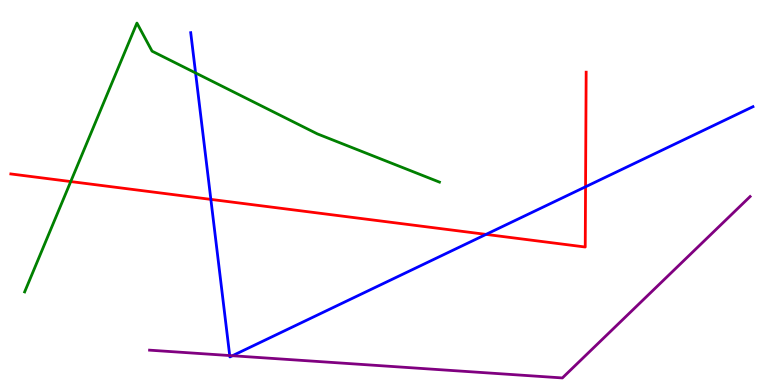[{'lines': ['blue', 'red'], 'intersections': [{'x': 2.72, 'y': 4.82}, {'x': 6.27, 'y': 3.91}, {'x': 7.56, 'y': 5.15}]}, {'lines': ['green', 'red'], 'intersections': [{'x': 0.913, 'y': 5.28}]}, {'lines': ['purple', 'red'], 'intersections': []}, {'lines': ['blue', 'green'], 'intersections': [{'x': 2.52, 'y': 8.11}]}, {'lines': ['blue', 'purple'], 'intersections': [{'x': 2.96, 'y': 0.765}, {'x': 3.0, 'y': 0.76}]}, {'lines': ['green', 'purple'], 'intersections': []}]